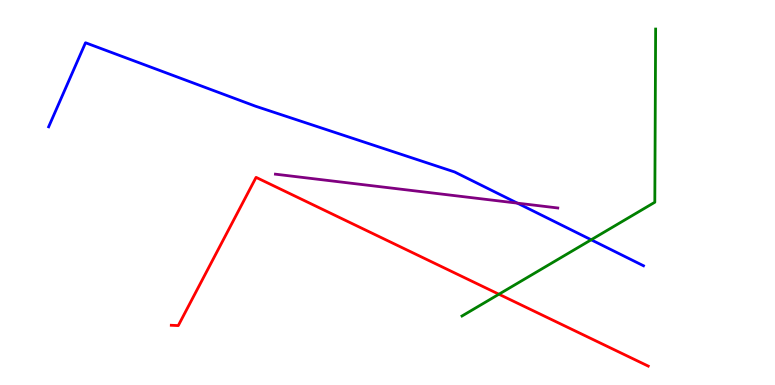[{'lines': ['blue', 'red'], 'intersections': []}, {'lines': ['green', 'red'], 'intersections': [{'x': 6.44, 'y': 2.36}]}, {'lines': ['purple', 'red'], 'intersections': []}, {'lines': ['blue', 'green'], 'intersections': [{'x': 7.63, 'y': 3.77}]}, {'lines': ['blue', 'purple'], 'intersections': [{'x': 6.68, 'y': 4.72}]}, {'lines': ['green', 'purple'], 'intersections': []}]